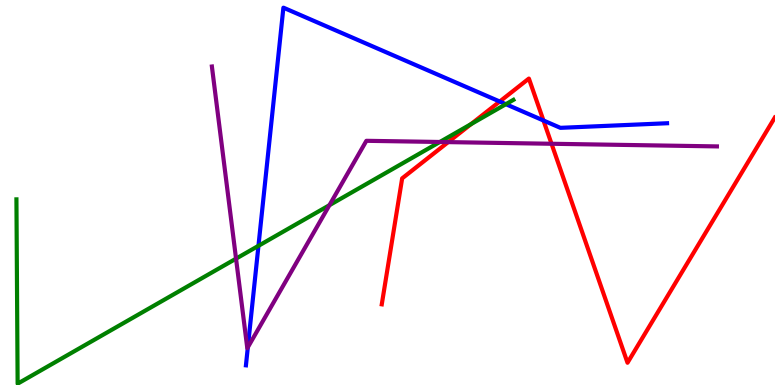[{'lines': ['blue', 'red'], 'intersections': [{'x': 6.45, 'y': 7.36}, {'x': 7.01, 'y': 6.87}]}, {'lines': ['green', 'red'], 'intersections': [{'x': 6.08, 'y': 6.78}]}, {'lines': ['purple', 'red'], 'intersections': [{'x': 5.78, 'y': 6.31}, {'x': 7.12, 'y': 6.27}]}, {'lines': ['blue', 'green'], 'intersections': [{'x': 3.33, 'y': 3.62}, {'x': 6.53, 'y': 7.29}]}, {'lines': ['blue', 'purple'], 'intersections': [{'x': 3.2, 'y': 0.979}]}, {'lines': ['green', 'purple'], 'intersections': [{'x': 3.05, 'y': 3.28}, {'x': 4.25, 'y': 4.67}, {'x': 5.68, 'y': 6.31}]}]